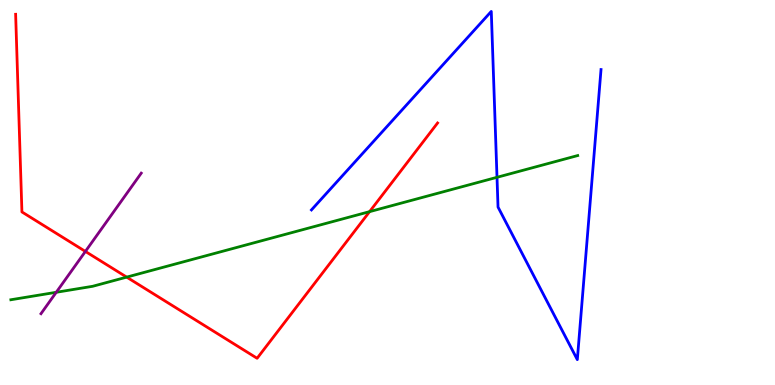[{'lines': ['blue', 'red'], 'intersections': []}, {'lines': ['green', 'red'], 'intersections': [{'x': 1.63, 'y': 2.8}, {'x': 4.77, 'y': 4.5}]}, {'lines': ['purple', 'red'], 'intersections': [{'x': 1.1, 'y': 3.47}]}, {'lines': ['blue', 'green'], 'intersections': [{'x': 6.41, 'y': 5.39}]}, {'lines': ['blue', 'purple'], 'intersections': []}, {'lines': ['green', 'purple'], 'intersections': [{'x': 0.726, 'y': 2.41}]}]